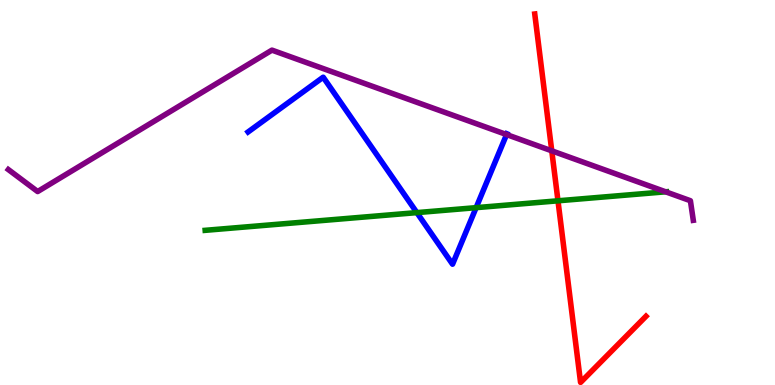[{'lines': ['blue', 'red'], 'intersections': []}, {'lines': ['green', 'red'], 'intersections': [{'x': 7.2, 'y': 4.78}]}, {'lines': ['purple', 'red'], 'intersections': [{'x': 7.12, 'y': 6.08}]}, {'lines': ['blue', 'green'], 'intersections': [{'x': 5.38, 'y': 4.48}, {'x': 6.14, 'y': 4.61}]}, {'lines': ['blue', 'purple'], 'intersections': [{'x': 6.54, 'y': 6.5}]}, {'lines': ['green', 'purple'], 'intersections': [{'x': 8.59, 'y': 5.02}]}]